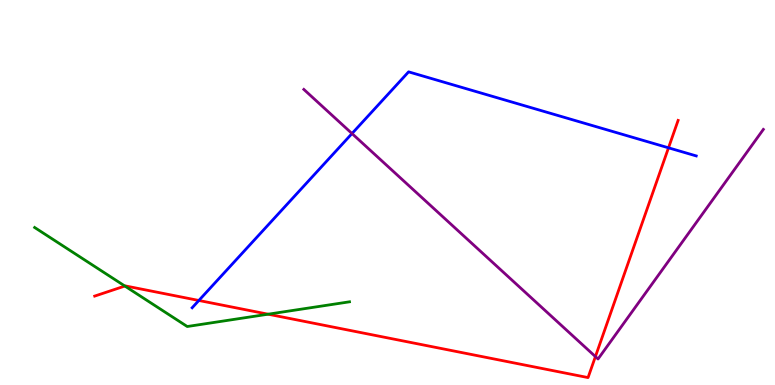[{'lines': ['blue', 'red'], 'intersections': [{'x': 2.57, 'y': 2.2}, {'x': 8.63, 'y': 6.16}]}, {'lines': ['green', 'red'], 'intersections': [{'x': 1.61, 'y': 2.57}, {'x': 3.46, 'y': 1.84}]}, {'lines': ['purple', 'red'], 'intersections': [{'x': 7.68, 'y': 0.738}]}, {'lines': ['blue', 'green'], 'intersections': []}, {'lines': ['blue', 'purple'], 'intersections': [{'x': 4.54, 'y': 6.53}]}, {'lines': ['green', 'purple'], 'intersections': []}]